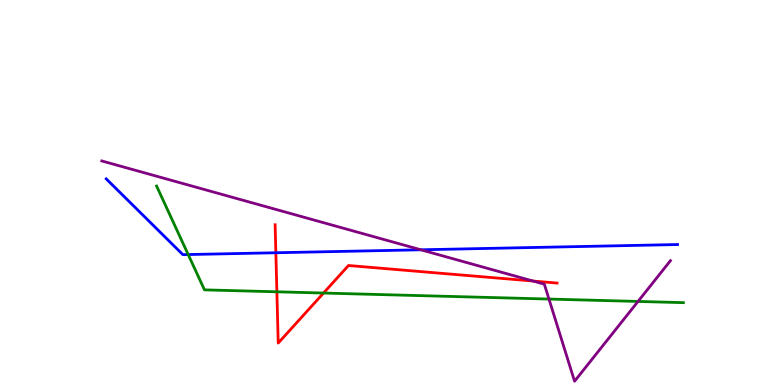[{'lines': ['blue', 'red'], 'intersections': [{'x': 3.56, 'y': 3.43}]}, {'lines': ['green', 'red'], 'intersections': [{'x': 3.57, 'y': 2.42}, {'x': 4.17, 'y': 2.39}]}, {'lines': ['purple', 'red'], 'intersections': [{'x': 6.88, 'y': 2.7}]}, {'lines': ['blue', 'green'], 'intersections': [{'x': 2.43, 'y': 3.39}]}, {'lines': ['blue', 'purple'], 'intersections': [{'x': 5.43, 'y': 3.51}]}, {'lines': ['green', 'purple'], 'intersections': [{'x': 7.08, 'y': 2.23}, {'x': 8.23, 'y': 2.17}]}]